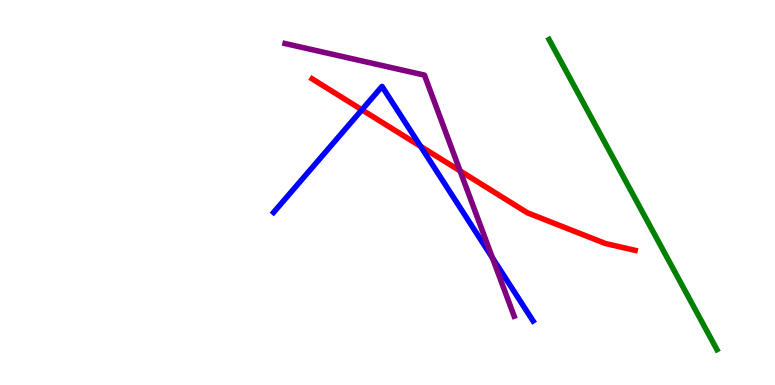[{'lines': ['blue', 'red'], 'intersections': [{'x': 4.67, 'y': 7.15}, {'x': 5.43, 'y': 6.2}]}, {'lines': ['green', 'red'], 'intersections': []}, {'lines': ['purple', 'red'], 'intersections': [{'x': 5.94, 'y': 5.56}]}, {'lines': ['blue', 'green'], 'intersections': []}, {'lines': ['blue', 'purple'], 'intersections': [{'x': 6.35, 'y': 3.3}]}, {'lines': ['green', 'purple'], 'intersections': []}]